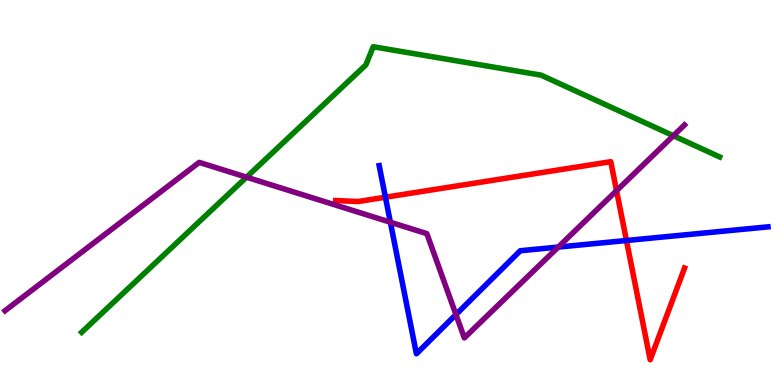[{'lines': ['blue', 'red'], 'intersections': [{'x': 4.97, 'y': 4.88}, {'x': 8.08, 'y': 3.75}]}, {'lines': ['green', 'red'], 'intersections': []}, {'lines': ['purple', 'red'], 'intersections': [{'x': 7.96, 'y': 5.05}]}, {'lines': ['blue', 'green'], 'intersections': []}, {'lines': ['blue', 'purple'], 'intersections': [{'x': 5.04, 'y': 4.23}, {'x': 5.88, 'y': 1.83}, {'x': 7.2, 'y': 3.58}]}, {'lines': ['green', 'purple'], 'intersections': [{'x': 3.18, 'y': 5.4}, {'x': 8.69, 'y': 6.47}]}]